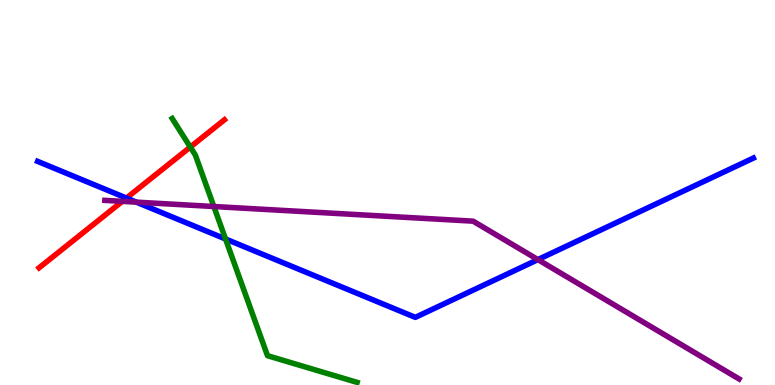[{'lines': ['blue', 'red'], 'intersections': [{'x': 1.63, 'y': 4.86}]}, {'lines': ['green', 'red'], 'intersections': [{'x': 2.46, 'y': 6.18}]}, {'lines': ['purple', 'red'], 'intersections': [{'x': 1.58, 'y': 4.77}]}, {'lines': ['blue', 'green'], 'intersections': [{'x': 2.91, 'y': 3.79}]}, {'lines': ['blue', 'purple'], 'intersections': [{'x': 1.76, 'y': 4.75}, {'x': 6.94, 'y': 3.26}]}, {'lines': ['green', 'purple'], 'intersections': [{'x': 2.76, 'y': 4.64}]}]